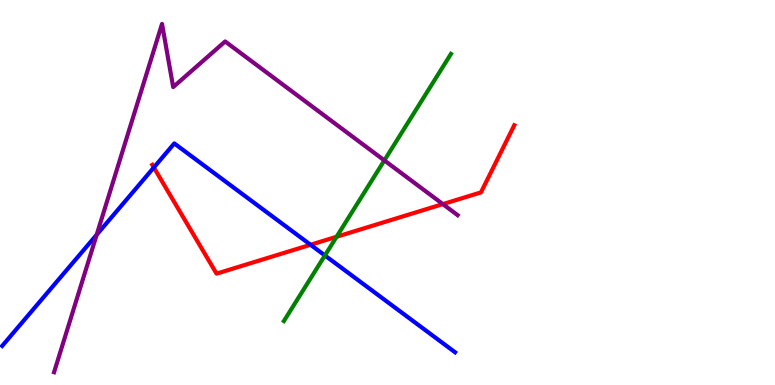[{'lines': ['blue', 'red'], 'intersections': [{'x': 1.98, 'y': 5.65}, {'x': 4.01, 'y': 3.64}]}, {'lines': ['green', 'red'], 'intersections': [{'x': 4.34, 'y': 3.85}]}, {'lines': ['purple', 'red'], 'intersections': [{'x': 5.71, 'y': 4.7}]}, {'lines': ['blue', 'green'], 'intersections': [{'x': 4.19, 'y': 3.36}]}, {'lines': ['blue', 'purple'], 'intersections': [{'x': 1.25, 'y': 3.9}]}, {'lines': ['green', 'purple'], 'intersections': [{'x': 4.96, 'y': 5.83}]}]